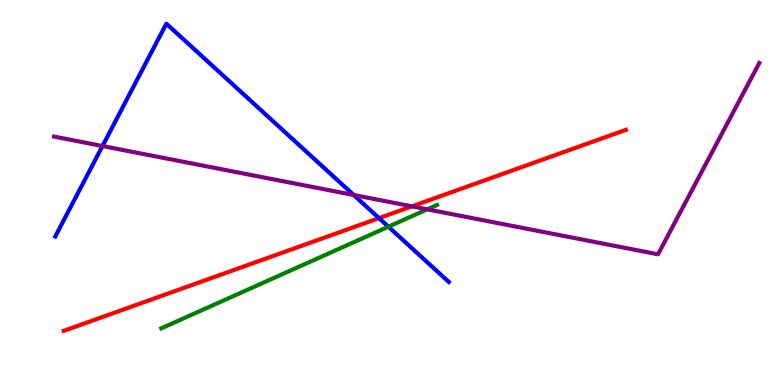[{'lines': ['blue', 'red'], 'intersections': [{'x': 4.89, 'y': 4.33}]}, {'lines': ['green', 'red'], 'intersections': []}, {'lines': ['purple', 'red'], 'intersections': [{'x': 5.32, 'y': 4.64}]}, {'lines': ['blue', 'green'], 'intersections': [{'x': 5.01, 'y': 4.11}]}, {'lines': ['blue', 'purple'], 'intersections': [{'x': 1.32, 'y': 6.21}, {'x': 4.56, 'y': 4.93}]}, {'lines': ['green', 'purple'], 'intersections': [{'x': 5.51, 'y': 4.56}]}]